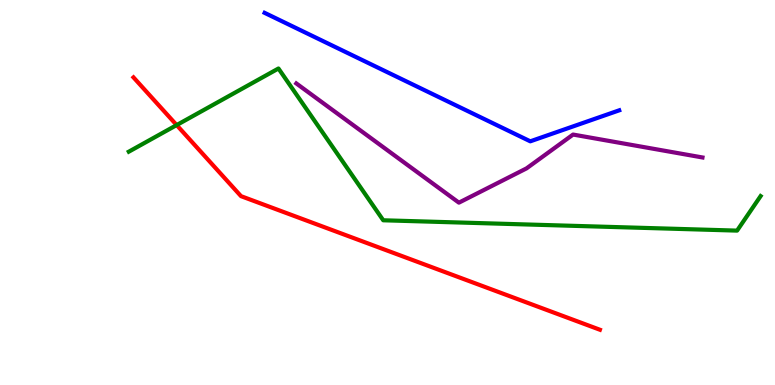[{'lines': ['blue', 'red'], 'intersections': []}, {'lines': ['green', 'red'], 'intersections': [{'x': 2.28, 'y': 6.75}]}, {'lines': ['purple', 'red'], 'intersections': []}, {'lines': ['blue', 'green'], 'intersections': []}, {'lines': ['blue', 'purple'], 'intersections': []}, {'lines': ['green', 'purple'], 'intersections': []}]